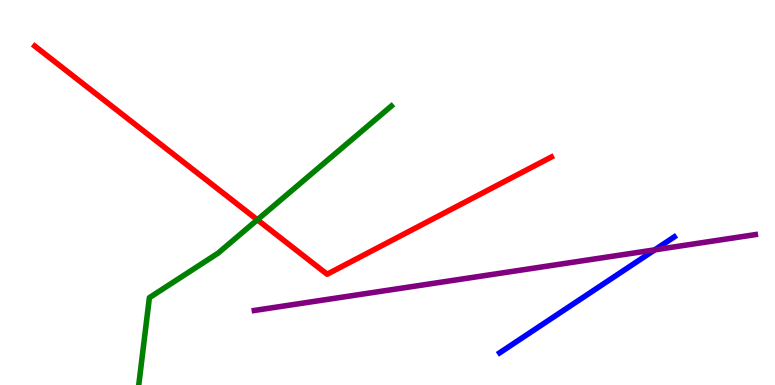[{'lines': ['blue', 'red'], 'intersections': []}, {'lines': ['green', 'red'], 'intersections': [{'x': 3.32, 'y': 4.29}]}, {'lines': ['purple', 'red'], 'intersections': []}, {'lines': ['blue', 'green'], 'intersections': []}, {'lines': ['blue', 'purple'], 'intersections': [{'x': 8.45, 'y': 3.51}]}, {'lines': ['green', 'purple'], 'intersections': []}]